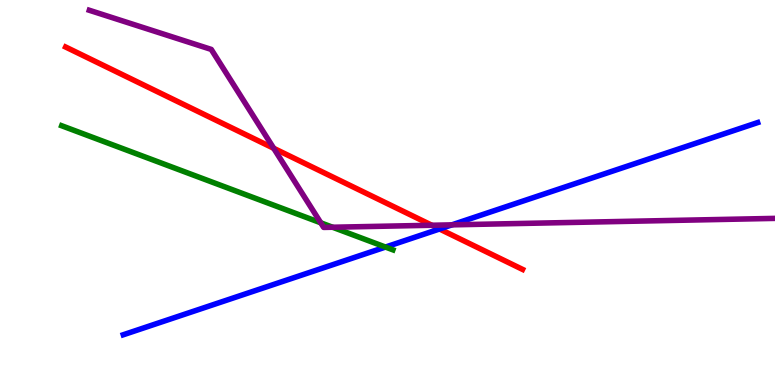[{'lines': ['blue', 'red'], 'intersections': [{'x': 5.67, 'y': 4.05}]}, {'lines': ['green', 'red'], 'intersections': []}, {'lines': ['purple', 'red'], 'intersections': [{'x': 3.53, 'y': 6.15}, {'x': 5.57, 'y': 4.15}]}, {'lines': ['blue', 'green'], 'intersections': [{'x': 4.97, 'y': 3.58}]}, {'lines': ['blue', 'purple'], 'intersections': [{'x': 5.83, 'y': 4.16}]}, {'lines': ['green', 'purple'], 'intersections': [{'x': 4.14, 'y': 4.21}, {'x': 4.29, 'y': 4.1}]}]